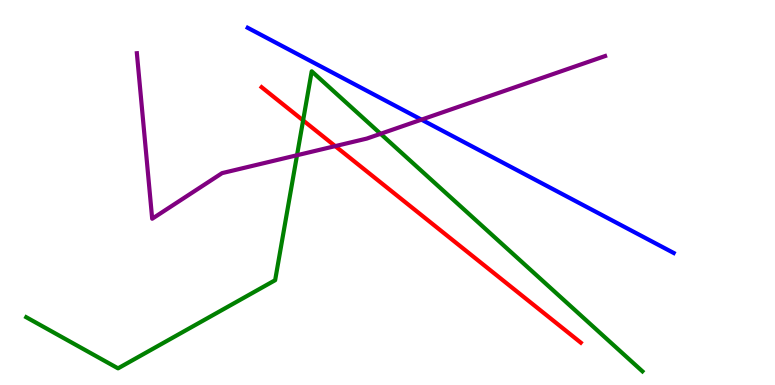[{'lines': ['blue', 'red'], 'intersections': []}, {'lines': ['green', 'red'], 'intersections': [{'x': 3.91, 'y': 6.87}]}, {'lines': ['purple', 'red'], 'intersections': [{'x': 4.33, 'y': 6.2}]}, {'lines': ['blue', 'green'], 'intersections': []}, {'lines': ['blue', 'purple'], 'intersections': [{'x': 5.44, 'y': 6.89}]}, {'lines': ['green', 'purple'], 'intersections': [{'x': 3.83, 'y': 5.97}, {'x': 4.91, 'y': 6.52}]}]